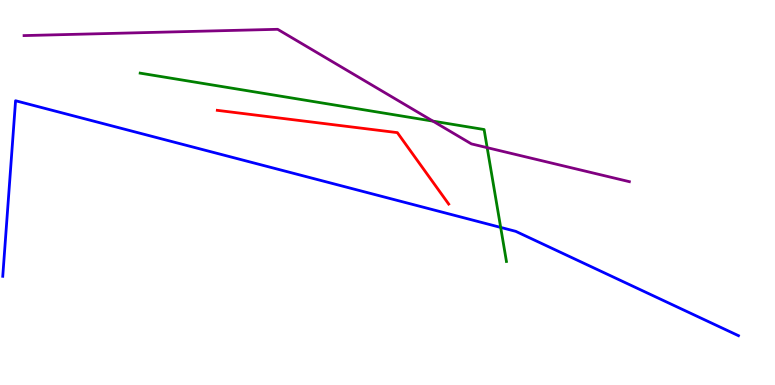[{'lines': ['blue', 'red'], 'intersections': []}, {'lines': ['green', 'red'], 'intersections': []}, {'lines': ['purple', 'red'], 'intersections': []}, {'lines': ['blue', 'green'], 'intersections': [{'x': 6.46, 'y': 4.09}]}, {'lines': ['blue', 'purple'], 'intersections': []}, {'lines': ['green', 'purple'], 'intersections': [{'x': 5.59, 'y': 6.85}, {'x': 6.29, 'y': 6.16}]}]